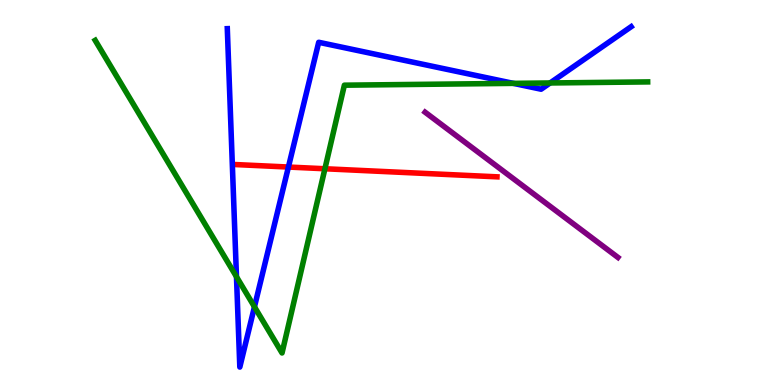[{'lines': ['blue', 'red'], 'intersections': [{'x': 3.72, 'y': 5.66}]}, {'lines': ['green', 'red'], 'intersections': [{'x': 4.19, 'y': 5.62}]}, {'lines': ['purple', 'red'], 'intersections': []}, {'lines': ['blue', 'green'], 'intersections': [{'x': 3.05, 'y': 2.81}, {'x': 3.28, 'y': 2.03}, {'x': 6.62, 'y': 7.83}, {'x': 7.1, 'y': 7.85}]}, {'lines': ['blue', 'purple'], 'intersections': []}, {'lines': ['green', 'purple'], 'intersections': []}]